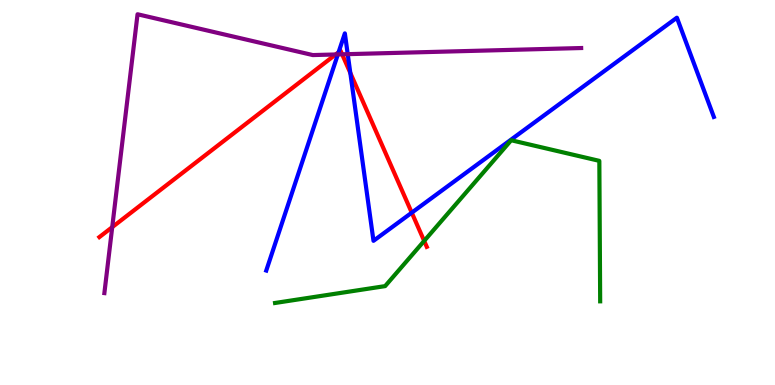[{'lines': ['blue', 'red'], 'intersections': [{'x': 4.37, 'y': 8.64}, {'x': 4.52, 'y': 8.11}, {'x': 5.31, 'y': 4.48}]}, {'lines': ['green', 'red'], 'intersections': [{'x': 5.47, 'y': 3.74}]}, {'lines': ['purple', 'red'], 'intersections': [{'x': 1.45, 'y': 4.1}, {'x': 4.33, 'y': 8.59}, {'x': 4.41, 'y': 8.59}]}, {'lines': ['blue', 'green'], 'intersections': []}, {'lines': ['blue', 'purple'], 'intersections': [{'x': 4.36, 'y': 8.59}, {'x': 4.49, 'y': 8.59}]}, {'lines': ['green', 'purple'], 'intersections': []}]